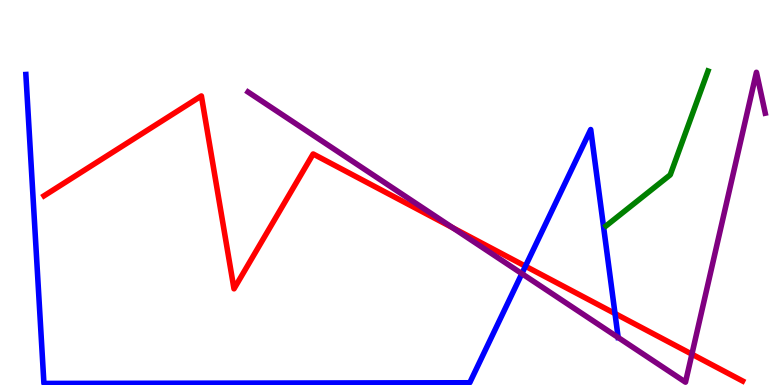[{'lines': ['blue', 'red'], 'intersections': [{'x': 6.78, 'y': 3.09}, {'x': 7.94, 'y': 1.86}]}, {'lines': ['green', 'red'], 'intersections': []}, {'lines': ['purple', 'red'], 'intersections': [{'x': 5.84, 'y': 4.09}, {'x': 8.93, 'y': 0.8}]}, {'lines': ['blue', 'green'], 'intersections': []}, {'lines': ['blue', 'purple'], 'intersections': [{'x': 6.73, 'y': 2.89}]}, {'lines': ['green', 'purple'], 'intersections': []}]